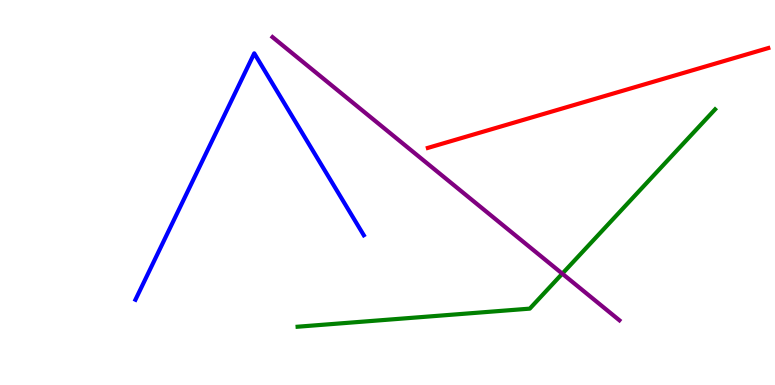[{'lines': ['blue', 'red'], 'intersections': []}, {'lines': ['green', 'red'], 'intersections': []}, {'lines': ['purple', 'red'], 'intersections': []}, {'lines': ['blue', 'green'], 'intersections': []}, {'lines': ['blue', 'purple'], 'intersections': []}, {'lines': ['green', 'purple'], 'intersections': [{'x': 7.26, 'y': 2.89}]}]